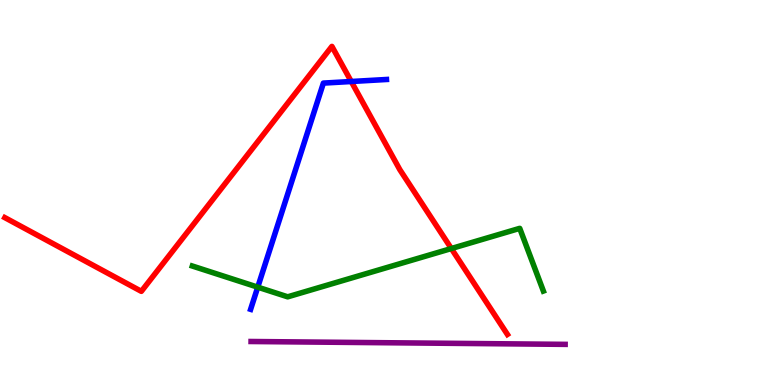[{'lines': ['blue', 'red'], 'intersections': [{'x': 4.53, 'y': 7.88}]}, {'lines': ['green', 'red'], 'intersections': [{'x': 5.82, 'y': 3.54}]}, {'lines': ['purple', 'red'], 'intersections': []}, {'lines': ['blue', 'green'], 'intersections': [{'x': 3.33, 'y': 2.54}]}, {'lines': ['blue', 'purple'], 'intersections': []}, {'lines': ['green', 'purple'], 'intersections': []}]